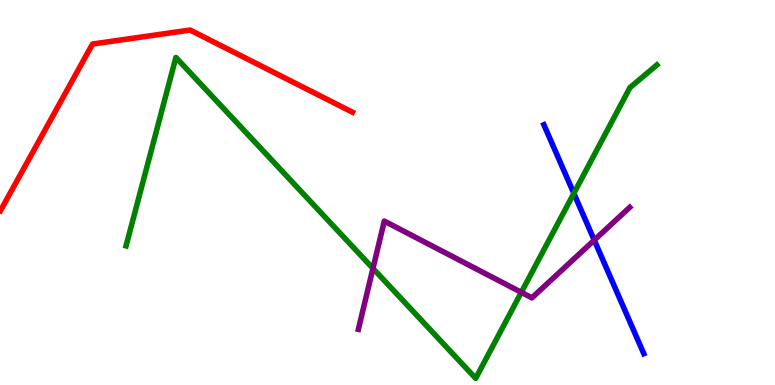[{'lines': ['blue', 'red'], 'intersections': []}, {'lines': ['green', 'red'], 'intersections': []}, {'lines': ['purple', 'red'], 'intersections': []}, {'lines': ['blue', 'green'], 'intersections': [{'x': 7.4, 'y': 4.98}]}, {'lines': ['blue', 'purple'], 'intersections': [{'x': 7.67, 'y': 3.76}]}, {'lines': ['green', 'purple'], 'intersections': [{'x': 4.81, 'y': 3.03}, {'x': 6.73, 'y': 2.41}]}]